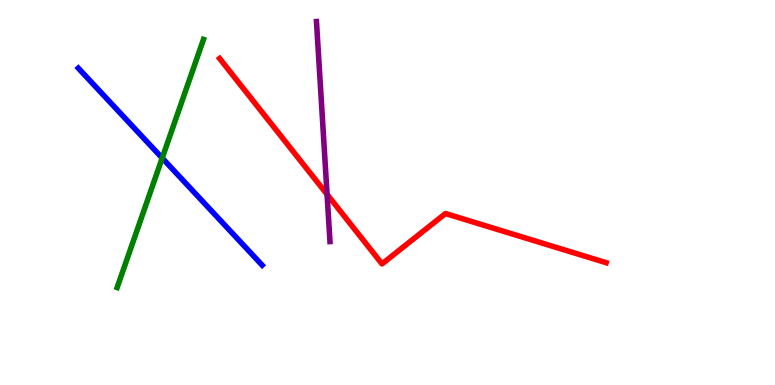[{'lines': ['blue', 'red'], 'intersections': []}, {'lines': ['green', 'red'], 'intersections': []}, {'lines': ['purple', 'red'], 'intersections': [{'x': 4.22, 'y': 4.95}]}, {'lines': ['blue', 'green'], 'intersections': [{'x': 2.09, 'y': 5.89}]}, {'lines': ['blue', 'purple'], 'intersections': []}, {'lines': ['green', 'purple'], 'intersections': []}]